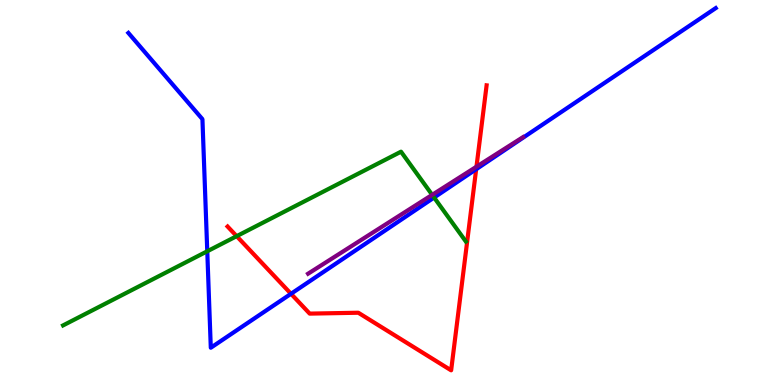[{'lines': ['blue', 'red'], 'intersections': [{'x': 3.75, 'y': 2.37}, {'x': 6.14, 'y': 5.6}]}, {'lines': ['green', 'red'], 'intersections': [{'x': 3.05, 'y': 3.87}]}, {'lines': ['purple', 'red'], 'intersections': [{'x': 6.15, 'y': 5.67}]}, {'lines': ['blue', 'green'], 'intersections': [{'x': 2.67, 'y': 3.47}, {'x': 5.6, 'y': 4.87}]}, {'lines': ['blue', 'purple'], 'intersections': []}, {'lines': ['green', 'purple'], 'intersections': [{'x': 5.58, 'y': 4.94}]}]